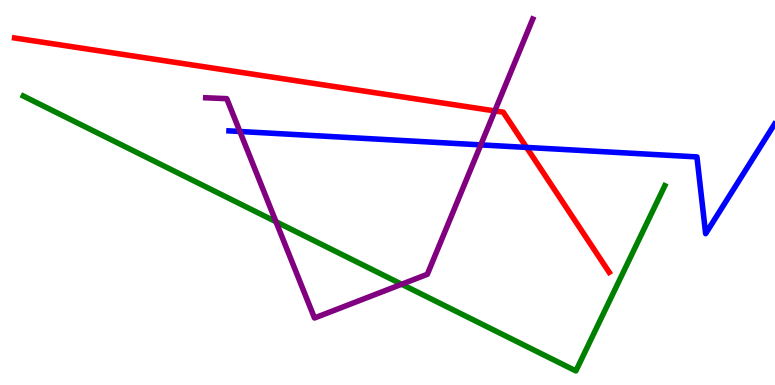[{'lines': ['blue', 'red'], 'intersections': [{'x': 6.79, 'y': 6.17}]}, {'lines': ['green', 'red'], 'intersections': []}, {'lines': ['purple', 'red'], 'intersections': [{'x': 6.38, 'y': 7.12}]}, {'lines': ['blue', 'green'], 'intersections': []}, {'lines': ['blue', 'purple'], 'intersections': [{'x': 3.1, 'y': 6.58}, {'x': 6.2, 'y': 6.24}]}, {'lines': ['green', 'purple'], 'intersections': [{'x': 3.56, 'y': 4.24}, {'x': 5.18, 'y': 2.62}]}]